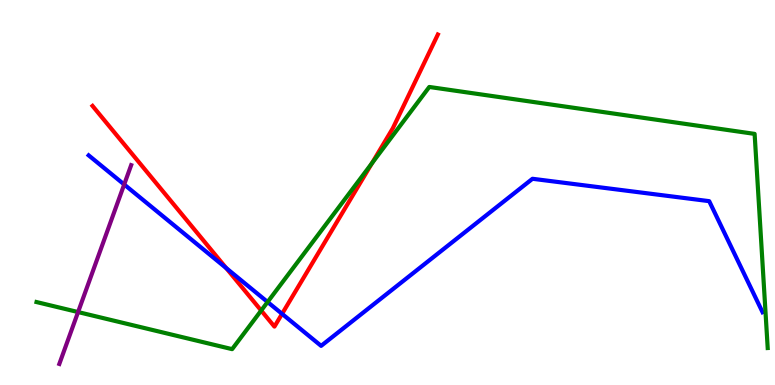[{'lines': ['blue', 'red'], 'intersections': [{'x': 2.92, 'y': 3.04}, {'x': 3.64, 'y': 1.85}]}, {'lines': ['green', 'red'], 'intersections': [{'x': 3.37, 'y': 1.93}, {'x': 4.8, 'y': 5.76}]}, {'lines': ['purple', 'red'], 'intersections': []}, {'lines': ['blue', 'green'], 'intersections': [{'x': 3.45, 'y': 2.16}]}, {'lines': ['blue', 'purple'], 'intersections': [{'x': 1.6, 'y': 5.21}]}, {'lines': ['green', 'purple'], 'intersections': [{'x': 1.01, 'y': 1.89}]}]